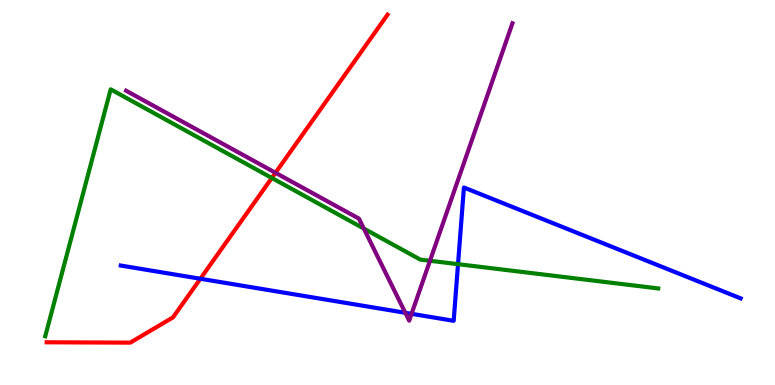[{'lines': ['blue', 'red'], 'intersections': [{'x': 2.59, 'y': 2.76}]}, {'lines': ['green', 'red'], 'intersections': [{'x': 3.51, 'y': 5.38}]}, {'lines': ['purple', 'red'], 'intersections': [{'x': 3.55, 'y': 5.51}]}, {'lines': ['blue', 'green'], 'intersections': [{'x': 5.91, 'y': 3.14}]}, {'lines': ['blue', 'purple'], 'intersections': [{'x': 5.23, 'y': 1.88}, {'x': 5.31, 'y': 1.85}]}, {'lines': ['green', 'purple'], 'intersections': [{'x': 4.69, 'y': 4.06}, {'x': 5.55, 'y': 3.23}]}]